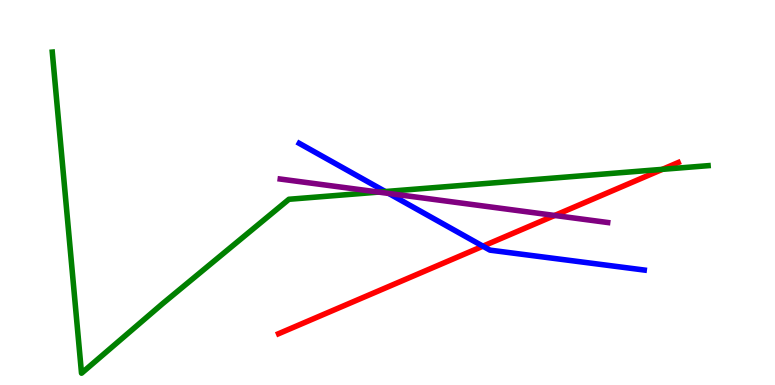[{'lines': ['blue', 'red'], 'intersections': [{'x': 6.23, 'y': 3.61}]}, {'lines': ['green', 'red'], 'intersections': [{'x': 8.55, 'y': 5.6}]}, {'lines': ['purple', 'red'], 'intersections': [{'x': 7.16, 'y': 4.4}]}, {'lines': ['blue', 'green'], 'intersections': [{'x': 4.97, 'y': 5.02}]}, {'lines': ['blue', 'purple'], 'intersections': [{'x': 5.02, 'y': 4.98}]}, {'lines': ['green', 'purple'], 'intersections': [{'x': 4.89, 'y': 5.01}]}]